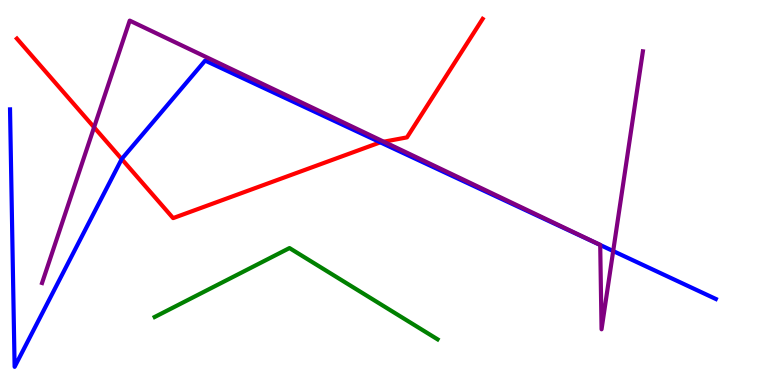[{'lines': ['blue', 'red'], 'intersections': [{'x': 1.57, 'y': 5.87}, {'x': 4.91, 'y': 6.3}]}, {'lines': ['green', 'red'], 'intersections': []}, {'lines': ['purple', 'red'], 'intersections': [{'x': 1.21, 'y': 6.69}, {'x': 4.95, 'y': 6.32}]}, {'lines': ['blue', 'green'], 'intersections': []}, {'lines': ['blue', 'purple'], 'intersections': [{'x': 7.74, 'y': 3.64}, {'x': 7.91, 'y': 3.48}]}, {'lines': ['green', 'purple'], 'intersections': []}]